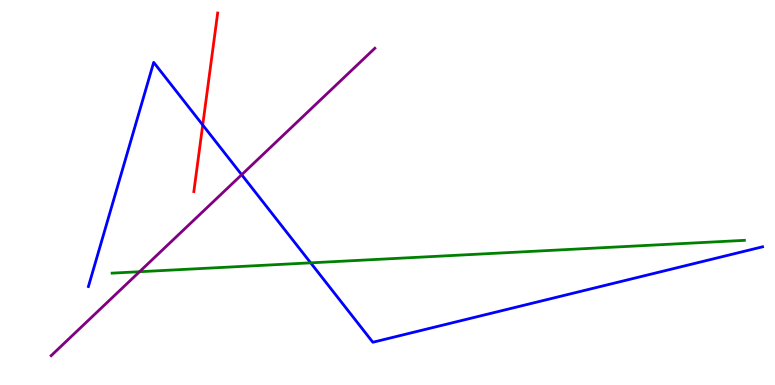[{'lines': ['blue', 'red'], 'intersections': [{'x': 2.62, 'y': 6.75}]}, {'lines': ['green', 'red'], 'intersections': []}, {'lines': ['purple', 'red'], 'intersections': []}, {'lines': ['blue', 'green'], 'intersections': [{'x': 4.01, 'y': 3.17}]}, {'lines': ['blue', 'purple'], 'intersections': [{'x': 3.12, 'y': 5.46}]}, {'lines': ['green', 'purple'], 'intersections': [{'x': 1.8, 'y': 2.94}]}]